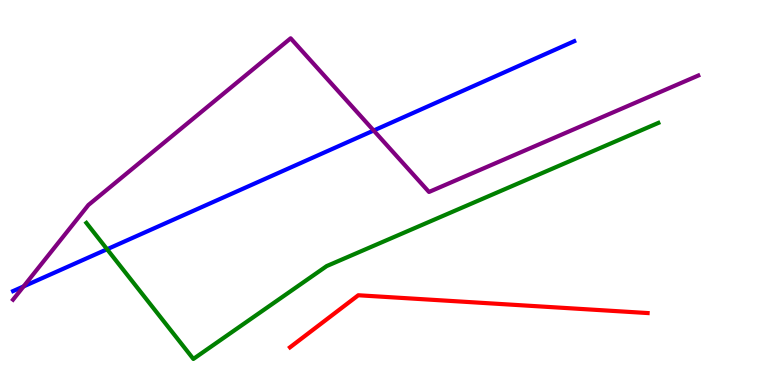[{'lines': ['blue', 'red'], 'intersections': []}, {'lines': ['green', 'red'], 'intersections': []}, {'lines': ['purple', 'red'], 'intersections': []}, {'lines': ['blue', 'green'], 'intersections': [{'x': 1.38, 'y': 3.53}]}, {'lines': ['blue', 'purple'], 'intersections': [{'x': 0.304, 'y': 2.56}, {'x': 4.82, 'y': 6.61}]}, {'lines': ['green', 'purple'], 'intersections': []}]